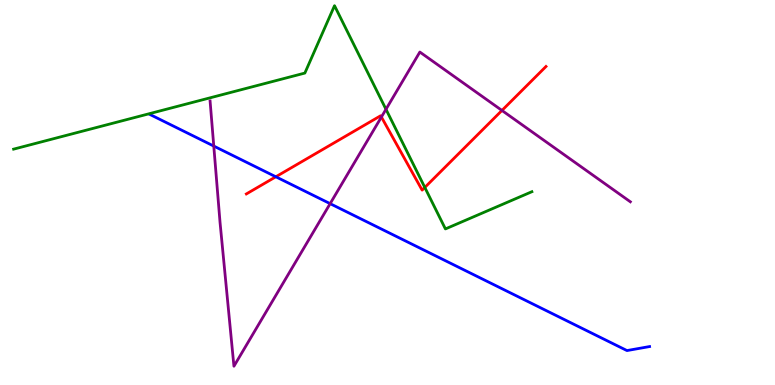[{'lines': ['blue', 'red'], 'intersections': [{'x': 3.56, 'y': 5.41}]}, {'lines': ['green', 'red'], 'intersections': [{'x': 5.48, 'y': 5.13}]}, {'lines': ['purple', 'red'], 'intersections': [{'x': 4.92, 'y': 6.96}, {'x': 6.48, 'y': 7.13}]}, {'lines': ['blue', 'green'], 'intersections': []}, {'lines': ['blue', 'purple'], 'intersections': [{'x': 2.76, 'y': 6.21}, {'x': 4.26, 'y': 4.71}]}, {'lines': ['green', 'purple'], 'intersections': [{'x': 4.98, 'y': 7.16}]}]